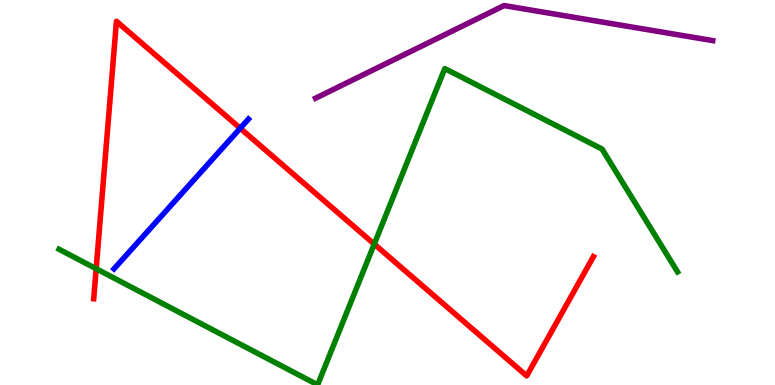[{'lines': ['blue', 'red'], 'intersections': [{'x': 3.1, 'y': 6.67}]}, {'lines': ['green', 'red'], 'intersections': [{'x': 1.24, 'y': 3.02}, {'x': 4.83, 'y': 3.66}]}, {'lines': ['purple', 'red'], 'intersections': []}, {'lines': ['blue', 'green'], 'intersections': []}, {'lines': ['blue', 'purple'], 'intersections': []}, {'lines': ['green', 'purple'], 'intersections': []}]